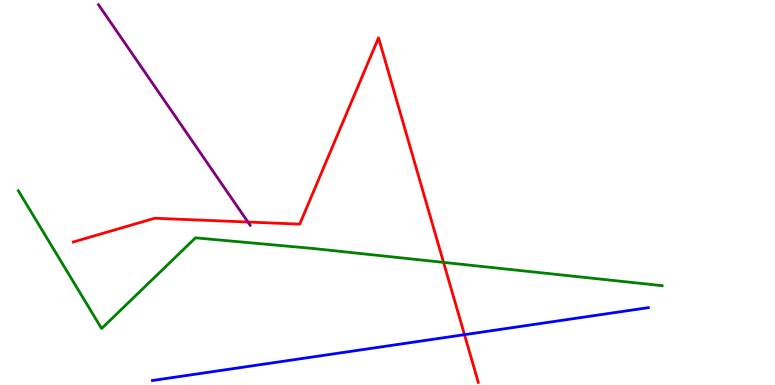[{'lines': ['blue', 'red'], 'intersections': [{'x': 5.99, 'y': 1.31}]}, {'lines': ['green', 'red'], 'intersections': [{'x': 5.72, 'y': 3.18}]}, {'lines': ['purple', 'red'], 'intersections': [{'x': 3.2, 'y': 4.23}]}, {'lines': ['blue', 'green'], 'intersections': []}, {'lines': ['blue', 'purple'], 'intersections': []}, {'lines': ['green', 'purple'], 'intersections': []}]